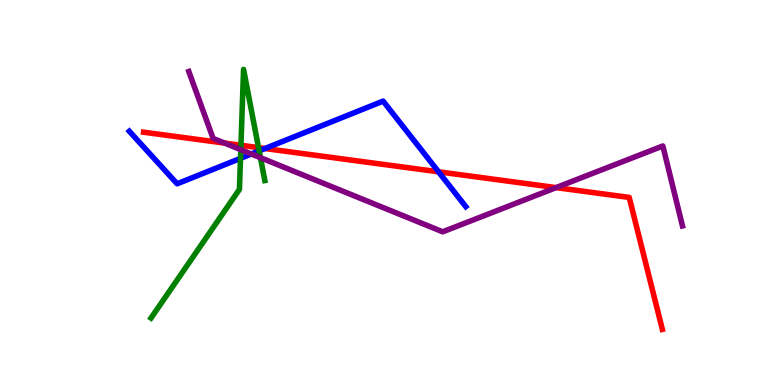[{'lines': ['blue', 'red'], 'intersections': [{'x': 3.42, 'y': 6.14}, {'x': 5.66, 'y': 5.54}]}, {'lines': ['green', 'red'], 'intersections': [{'x': 3.11, 'y': 6.23}, {'x': 3.34, 'y': 6.17}]}, {'lines': ['purple', 'red'], 'intersections': [{'x': 2.9, 'y': 6.28}, {'x': 7.18, 'y': 5.13}]}, {'lines': ['blue', 'green'], 'intersections': [{'x': 3.1, 'y': 5.89}, {'x': 3.34, 'y': 6.08}]}, {'lines': ['blue', 'purple'], 'intersections': [{'x': 3.24, 'y': 6.0}]}, {'lines': ['green', 'purple'], 'intersections': [{'x': 3.11, 'y': 6.11}, {'x': 3.36, 'y': 5.9}]}]